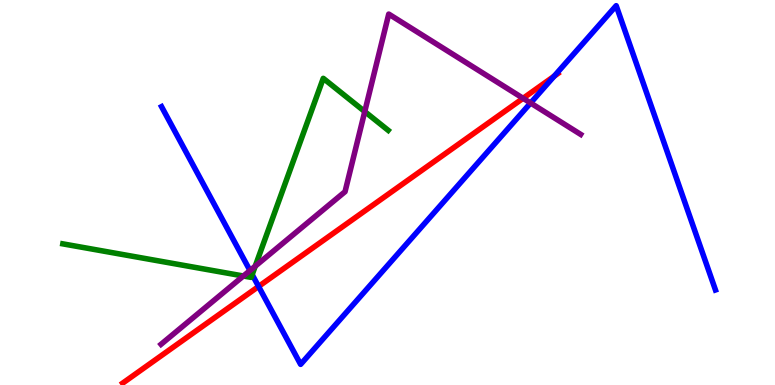[{'lines': ['blue', 'red'], 'intersections': [{'x': 3.34, 'y': 2.56}, {'x': 7.15, 'y': 8.02}]}, {'lines': ['green', 'red'], 'intersections': []}, {'lines': ['purple', 'red'], 'intersections': [{'x': 6.75, 'y': 7.45}]}, {'lines': ['blue', 'green'], 'intersections': [{'x': 3.25, 'y': 2.87}]}, {'lines': ['blue', 'purple'], 'intersections': [{'x': 3.23, 'y': 2.97}, {'x': 6.85, 'y': 7.32}]}, {'lines': ['green', 'purple'], 'intersections': [{'x': 3.14, 'y': 2.83}, {'x': 3.29, 'y': 3.09}, {'x': 4.71, 'y': 7.1}]}]